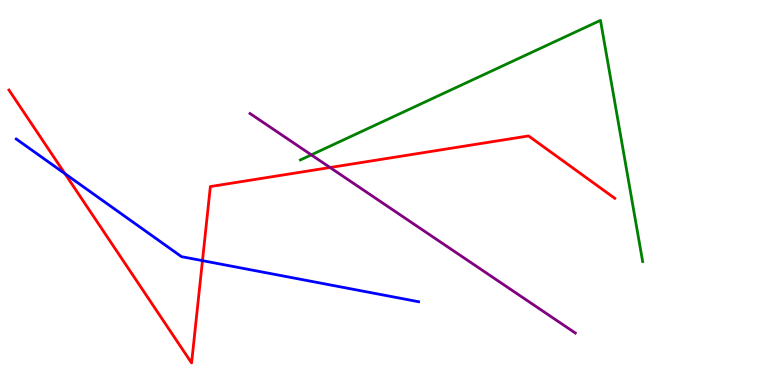[{'lines': ['blue', 'red'], 'intersections': [{'x': 0.838, 'y': 5.49}, {'x': 2.61, 'y': 3.23}]}, {'lines': ['green', 'red'], 'intersections': []}, {'lines': ['purple', 'red'], 'intersections': [{'x': 4.26, 'y': 5.65}]}, {'lines': ['blue', 'green'], 'intersections': []}, {'lines': ['blue', 'purple'], 'intersections': []}, {'lines': ['green', 'purple'], 'intersections': [{'x': 4.02, 'y': 5.98}]}]